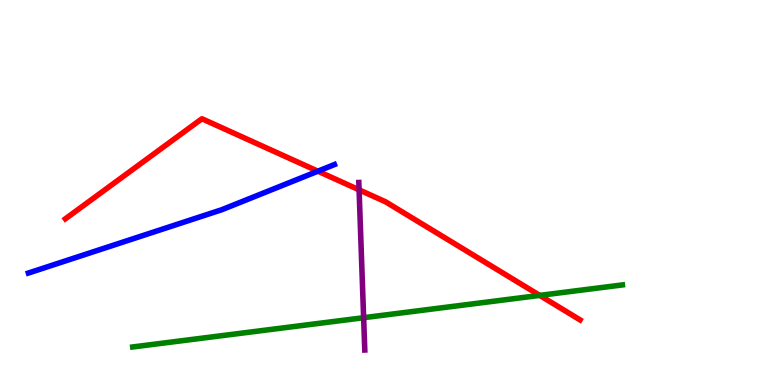[{'lines': ['blue', 'red'], 'intersections': [{'x': 4.1, 'y': 5.55}]}, {'lines': ['green', 'red'], 'intersections': [{'x': 6.96, 'y': 2.33}]}, {'lines': ['purple', 'red'], 'intersections': [{'x': 4.63, 'y': 5.07}]}, {'lines': ['blue', 'green'], 'intersections': []}, {'lines': ['blue', 'purple'], 'intersections': []}, {'lines': ['green', 'purple'], 'intersections': [{'x': 4.69, 'y': 1.75}]}]